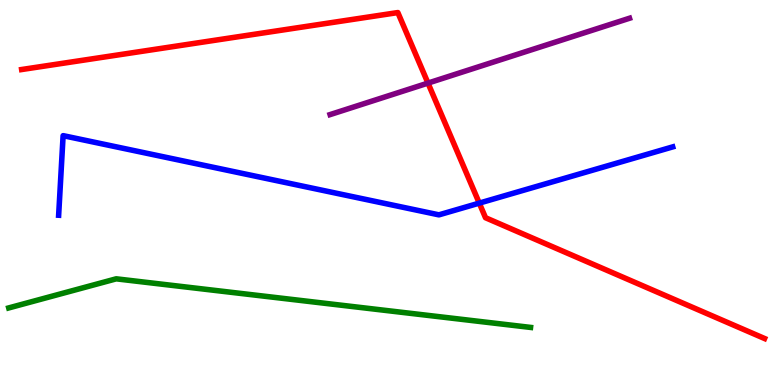[{'lines': ['blue', 'red'], 'intersections': [{'x': 6.18, 'y': 4.72}]}, {'lines': ['green', 'red'], 'intersections': []}, {'lines': ['purple', 'red'], 'intersections': [{'x': 5.52, 'y': 7.84}]}, {'lines': ['blue', 'green'], 'intersections': []}, {'lines': ['blue', 'purple'], 'intersections': []}, {'lines': ['green', 'purple'], 'intersections': []}]